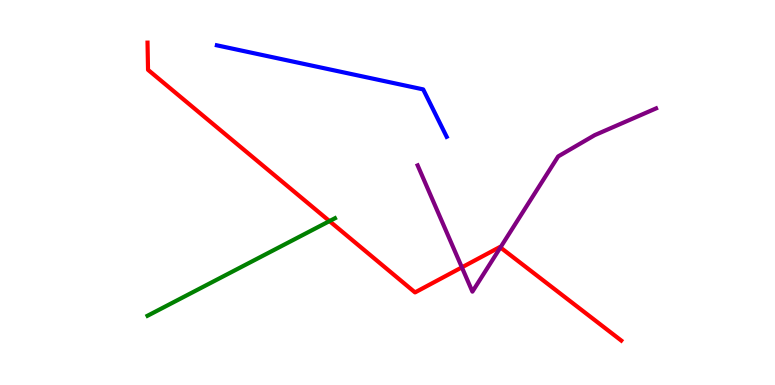[{'lines': ['blue', 'red'], 'intersections': []}, {'lines': ['green', 'red'], 'intersections': [{'x': 4.25, 'y': 4.26}]}, {'lines': ['purple', 'red'], 'intersections': [{'x': 5.96, 'y': 3.06}, {'x': 6.46, 'y': 3.57}]}, {'lines': ['blue', 'green'], 'intersections': []}, {'lines': ['blue', 'purple'], 'intersections': []}, {'lines': ['green', 'purple'], 'intersections': []}]